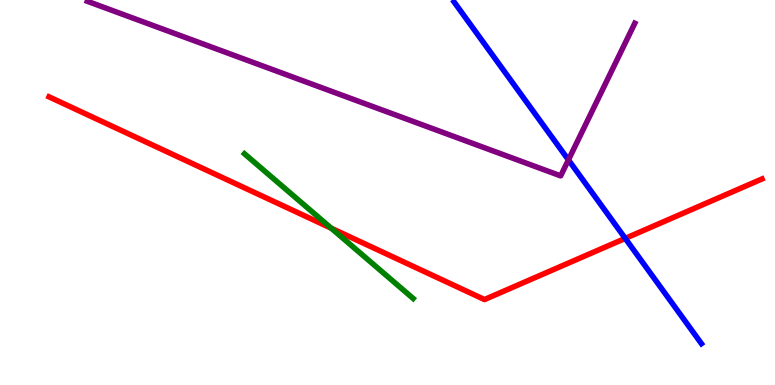[{'lines': ['blue', 'red'], 'intersections': [{'x': 8.07, 'y': 3.81}]}, {'lines': ['green', 'red'], 'intersections': [{'x': 4.27, 'y': 4.07}]}, {'lines': ['purple', 'red'], 'intersections': []}, {'lines': ['blue', 'green'], 'intersections': []}, {'lines': ['blue', 'purple'], 'intersections': [{'x': 7.33, 'y': 5.85}]}, {'lines': ['green', 'purple'], 'intersections': []}]